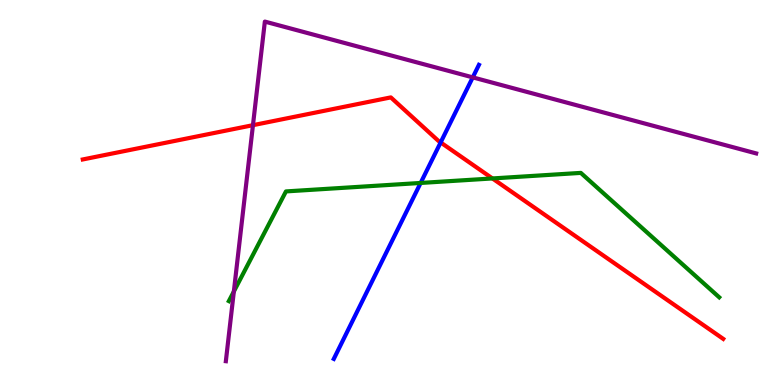[{'lines': ['blue', 'red'], 'intersections': [{'x': 5.69, 'y': 6.3}]}, {'lines': ['green', 'red'], 'intersections': [{'x': 6.35, 'y': 5.37}]}, {'lines': ['purple', 'red'], 'intersections': [{'x': 3.26, 'y': 6.75}]}, {'lines': ['blue', 'green'], 'intersections': [{'x': 5.43, 'y': 5.25}]}, {'lines': ['blue', 'purple'], 'intersections': [{'x': 6.1, 'y': 7.99}]}, {'lines': ['green', 'purple'], 'intersections': [{'x': 3.02, 'y': 2.43}]}]